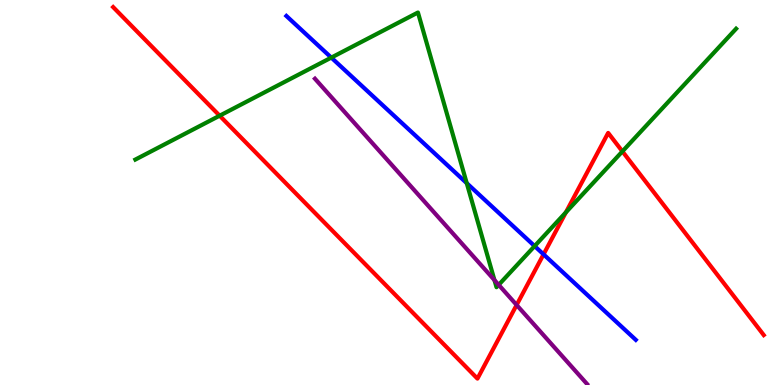[{'lines': ['blue', 'red'], 'intersections': [{'x': 7.01, 'y': 3.39}]}, {'lines': ['green', 'red'], 'intersections': [{'x': 2.83, 'y': 6.99}, {'x': 7.3, 'y': 4.48}, {'x': 8.03, 'y': 6.07}]}, {'lines': ['purple', 'red'], 'intersections': [{'x': 6.67, 'y': 2.08}]}, {'lines': ['blue', 'green'], 'intersections': [{'x': 4.27, 'y': 8.5}, {'x': 6.02, 'y': 5.24}, {'x': 6.9, 'y': 3.61}]}, {'lines': ['blue', 'purple'], 'intersections': []}, {'lines': ['green', 'purple'], 'intersections': [{'x': 6.38, 'y': 2.72}, {'x': 6.43, 'y': 2.6}]}]